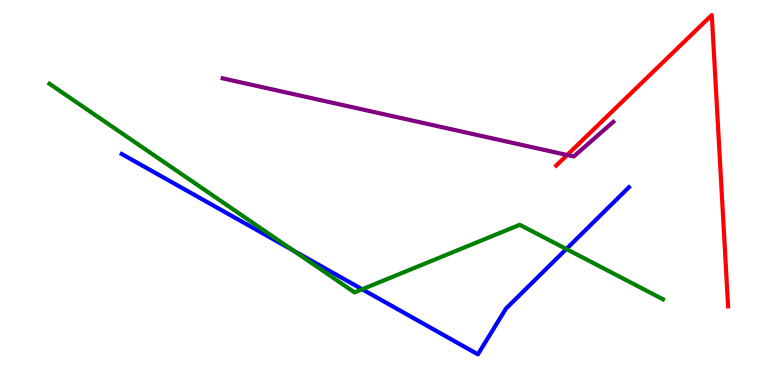[{'lines': ['blue', 'red'], 'intersections': []}, {'lines': ['green', 'red'], 'intersections': []}, {'lines': ['purple', 'red'], 'intersections': [{'x': 7.32, 'y': 5.97}]}, {'lines': ['blue', 'green'], 'intersections': [{'x': 3.78, 'y': 3.49}, {'x': 4.67, 'y': 2.49}, {'x': 7.31, 'y': 3.53}]}, {'lines': ['blue', 'purple'], 'intersections': []}, {'lines': ['green', 'purple'], 'intersections': []}]